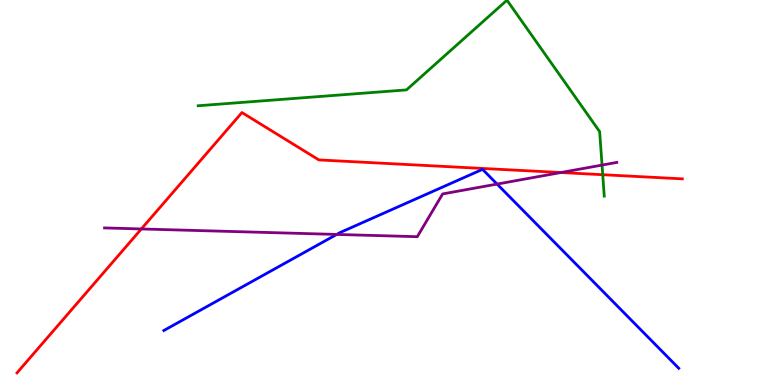[{'lines': ['blue', 'red'], 'intersections': []}, {'lines': ['green', 'red'], 'intersections': [{'x': 7.78, 'y': 5.46}]}, {'lines': ['purple', 'red'], 'intersections': [{'x': 1.82, 'y': 4.05}, {'x': 7.24, 'y': 5.52}]}, {'lines': ['blue', 'green'], 'intersections': []}, {'lines': ['blue', 'purple'], 'intersections': [{'x': 4.34, 'y': 3.91}, {'x': 6.41, 'y': 5.22}]}, {'lines': ['green', 'purple'], 'intersections': [{'x': 7.77, 'y': 5.71}]}]